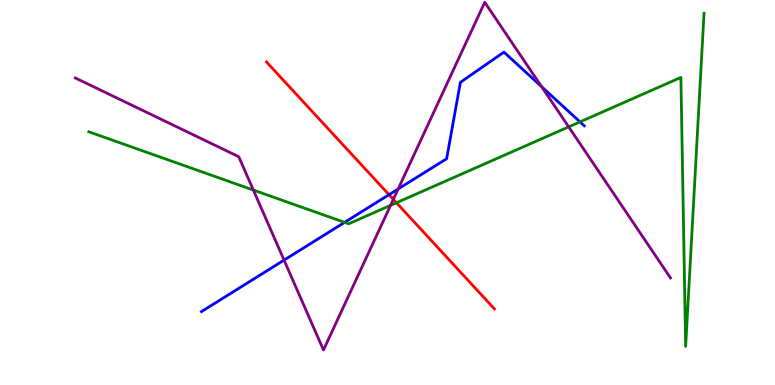[{'lines': ['blue', 'red'], 'intersections': [{'x': 5.02, 'y': 4.94}]}, {'lines': ['green', 'red'], 'intersections': [{'x': 5.12, 'y': 4.73}]}, {'lines': ['purple', 'red'], 'intersections': [{'x': 5.08, 'y': 4.82}]}, {'lines': ['blue', 'green'], 'intersections': [{'x': 4.45, 'y': 4.22}, {'x': 7.48, 'y': 6.83}]}, {'lines': ['blue', 'purple'], 'intersections': [{'x': 3.67, 'y': 3.24}, {'x': 5.14, 'y': 5.09}, {'x': 6.99, 'y': 7.75}]}, {'lines': ['green', 'purple'], 'intersections': [{'x': 3.27, 'y': 5.06}, {'x': 5.04, 'y': 4.67}, {'x': 7.34, 'y': 6.7}]}]